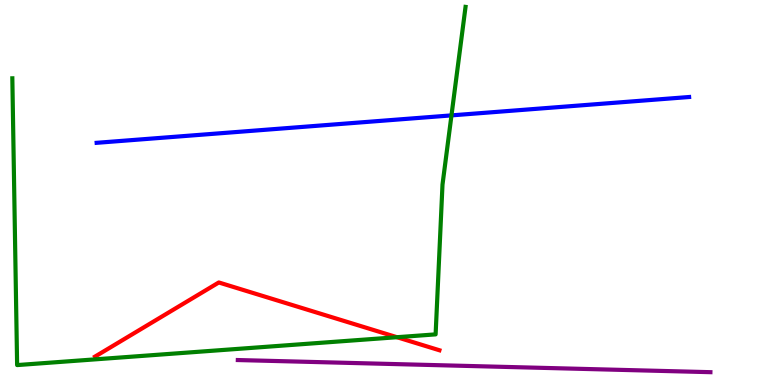[{'lines': ['blue', 'red'], 'intersections': []}, {'lines': ['green', 'red'], 'intersections': [{'x': 5.12, 'y': 1.24}]}, {'lines': ['purple', 'red'], 'intersections': []}, {'lines': ['blue', 'green'], 'intersections': [{'x': 5.83, 'y': 7.0}]}, {'lines': ['blue', 'purple'], 'intersections': []}, {'lines': ['green', 'purple'], 'intersections': []}]